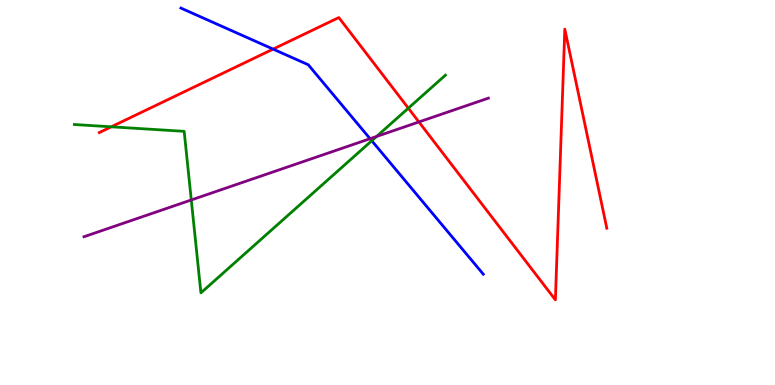[{'lines': ['blue', 'red'], 'intersections': [{'x': 3.52, 'y': 8.72}]}, {'lines': ['green', 'red'], 'intersections': [{'x': 1.44, 'y': 6.71}, {'x': 5.27, 'y': 7.19}]}, {'lines': ['purple', 'red'], 'intersections': [{'x': 5.41, 'y': 6.83}]}, {'lines': ['blue', 'green'], 'intersections': [{'x': 4.8, 'y': 6.34}]}, {'lines': ['blue', 'purple'], 'intersections': [{'x': 4.77, 'y': 6.4}]}, {'lines': ['green', 'purple'], 'intersections': [{'x': 2.47, 'y': 4.81}, {'x': 4.86, 'y': 6.46}]}]